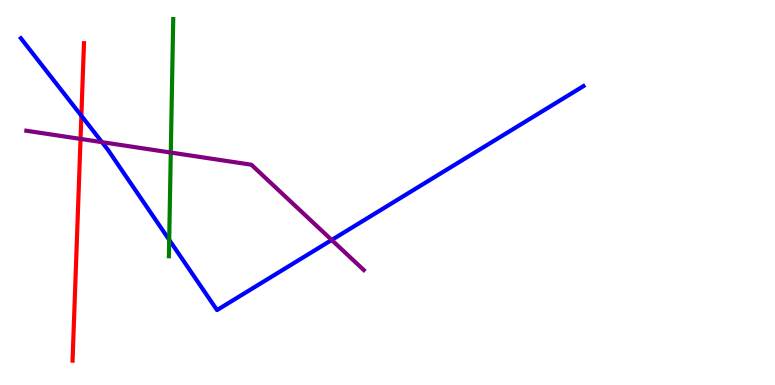[{'lines': ['blue', 'red'], 'intersections': [{'x': 1.05, 'y': 6.99}]}, {'lines': ['green', 'red'], 'intersections': []}, {'lines': ['purple', 'red'], 'intersections': [{'x': 1.04, 'y': 6.39}]}, {'lines': ['blue', 'green'], 'intersections': [{'x': 2.18, 'y': 3.77}]}, {'lines': ['blue', 'purple'], 'intersections': [{'x': 1.32, 'y': 6.31}, {'x': 4.28, 'y': 3.77}]}, {'lines': ['green', 'purple'], 'intersections': [{'x': 2.2, 'y': 6.04}]}]